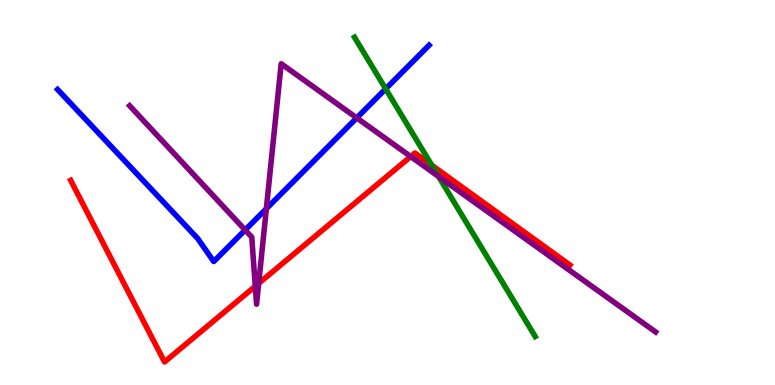[{'lines': ['blue', 'red'], 'intersections': []}, {'lines': ['green', 'red'], 'intersections': [{'x': 5.57, 'y': 5.71}]}, {'lines': ['purple', 'red'], 'intersections': [{'x': 3.29, 'y': 2.57}, {'x': 3.34, 'y': 2.64}, {'x': 5.3, 'y': 5.93}]}, {'lines': ['blue', 'green'], 'intersections': [{'x': 4.98, 'y': 7.69}]}, {'lines': ['blue', 'purple'], 'intersections': [{'x': 3.16, 'y': 4.03}, {'x': 3.44, 'y': 4.58}, {'x': 4.6, 'y': 6.94}]}, {'lines': ['green', 'purple'], 'intersections': [{'x': 5.66, 'y': 5.41}]}]